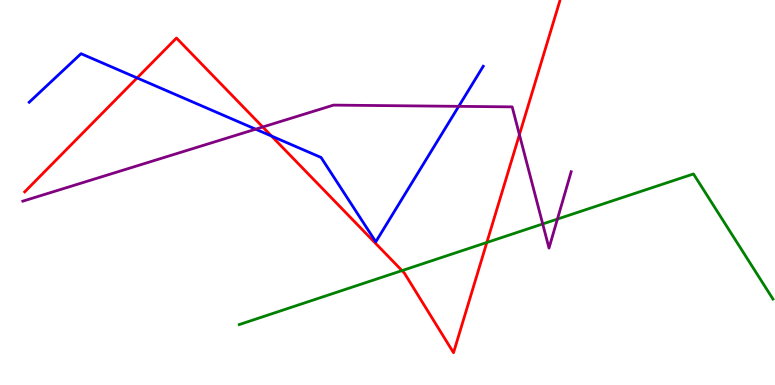[{'lines': ['blue', 'red'], 'intersections': [{'x': 1.77, 'y': 7.98}, {'x': 3.5, 'y': 6.47}]}, {'lines': ['green', 'red'], 'intersections': [{'x': 5.19, 'y': 2.97}, {'x': 6.28, 'y': 3.7}]}, {'lines': ['purple', 'red'], 'intersections': [{'x': 3.39, 'y': 6.7}, {'x': 6.7, 'y': 6.5}]}, {'lines': ['blue', 'green'], 'intersections': []}, {'lines': ['blue', 'purple'], 'intersections': [{'x': 3.3, 'y': 6.64}, {'x': 5.92, 'y': 7.24}]}, {'lines': ['green', 'purple'], 'intersections': [{'x': 7.0, 'y': 4.18}, {'x': 7.19, 'y': 4.31}]}]